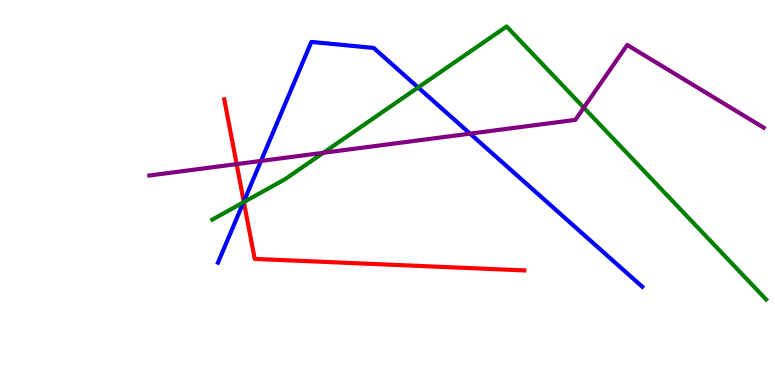[{'lines': ['blue', 'red'], 'intersections': [{'x': 3.15, 'y': 4.76}]}, {'lines': ['green', 'red'], 'intersections': [{'x': 3.15, 'y': 4.75}]}, {'lines': ['purple', 'red'], 'intersections': [{'x': 3.05, 'y': 5.74}]}, {'lines': ['blue', 'green'], 'intersections': [{'x': 3.14, 'y': 4.75}, {'x': 5.4, 'y': 7.73}]}, {'lines': ['blue', 'purple'], 'intersections': [{'x': 3.37, 'y': 5.82}, {'x': 6.07, 'y': 6.53}]}, {'lines': ['green', 'purple'], 'intersections': [{'x': 4.17, 'y': 6.03}, {'x': 7.53, 'y': 7.2}]}]